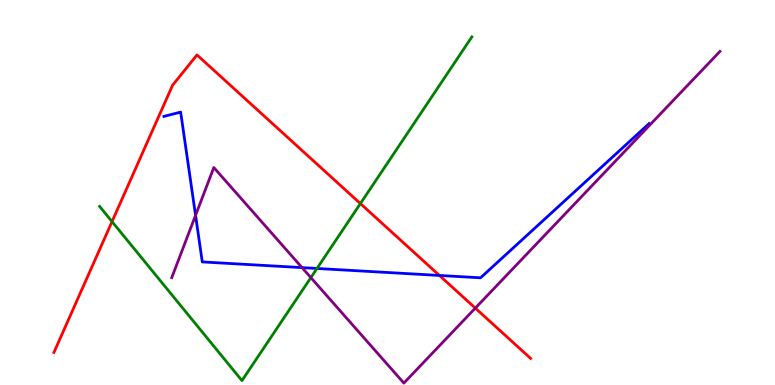[{'lines': ['blue', 'red'], 'intersections': [{'x': 5.67, 'y': 2.85}]}, {'lines': ['green', 'red'], 'intersections': [{'x': 1.45, 'y': 4.24}, {'x': 4.65, 'y': 4.71}]}, {'lines': ['purple', 'red'], 'intersections': [{'x': 6.13, 'y': 2.0}]}, {'lines': ['blue', 'green'], 'intersections': [{'x': 4.09, 'y': 3.03}]}, {'lines': ['blue', 'purple'], 'intersections': [{'x': 2.52, 'y': 4.41}, {'x': 3.9, 'y': 3.05}]}, {'lines': ['green', 'purple'], 'intersections': [{'x': 4.01, 'y': 2.79}]}]